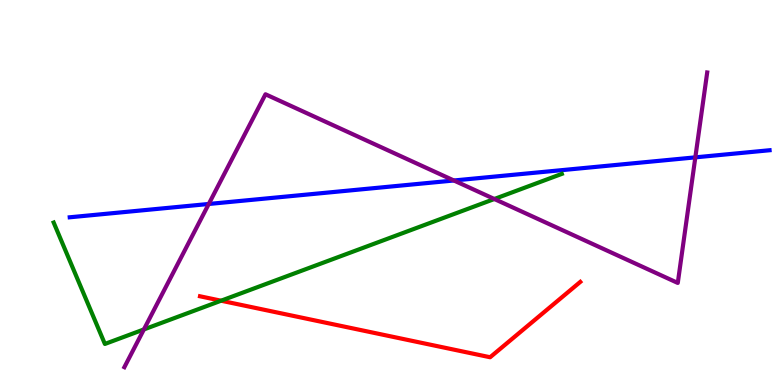[{'lines': ['blue', 'red'], 'intersections': []}, {'lines': ['green', 'red'], 'intersections': [{'x': 2.85, 'y': 2.19}]}, {'lines': ['purple', 'red'], 'intersections': []}, {'lines': ['blue', 'green'], 'intersections': []}, {'lines': ['blue', 'purple'], 'intersections': [{'x': 2.69, 'y': 4.7}, {'x': 5.86, 'y': 5.31}, {'x': 8.97, 'y': 5.91}]}, {'lines': ['green', 'purple'], 'intersections': [{'x': 1.86, 'y': 1.44}, {'x': 6.38, 'y': 4.83}]}]